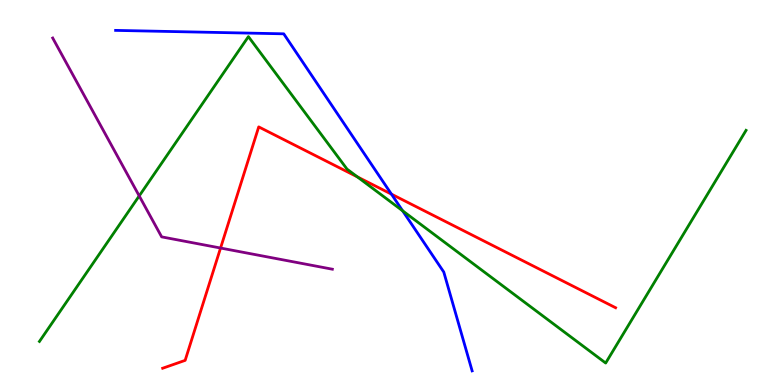[{'lines': ['blue', 'red'], 'intersections': [{'x': 5.05, 'y': 4.96}]}, {'lines': ['green', 'red'], 'intersections': [{'x': 4.61, 'y': 5.41}]}, {'lines': ['purple', 'red'], 'intersections': [{'x': 2.85, 'y': 3.56}]}, {'lines': ['blue', 'green'], 'intersections': [{'x': 5.2, 'y': 4.52}]}, {'lines': ['blue', 'purple'], 'intersections': []}, {'lines': ['green', 'purple'], 'intersections': [{'x': 1.8, 'y': 4.91}]}]